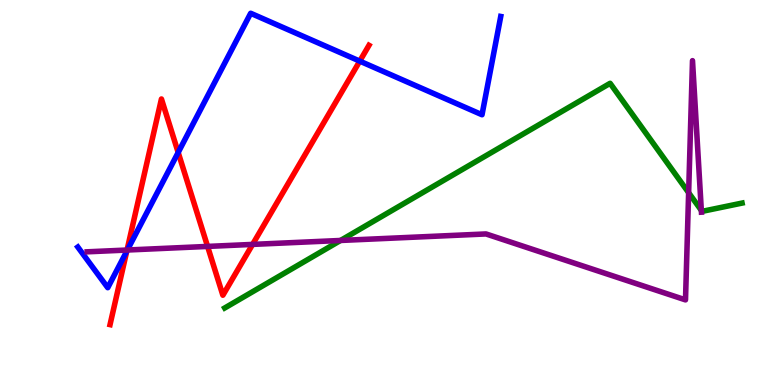[{'lines': ['blue', 'red'], 'intersections': [{'x': 1.64, 'y': 3.48}, {'x': 2.3, 'y': 6.04}, {'x': 4.64, 'y': 8.41}]}, {'lines': ['green', 'red'], 'intersections': []}, {'lines': ['purple', 'red'], 'intersections': [{'x': 1.64, 'y': 3.51}, {'x': 2.68, 'y': 3.6}, {'x': 3.26, 'y': 3.65}]}, {'lines': ['blue', 'green'], 'intersections': []}, {'lines': ['blue', 'purple'], 'intersections': [{'x': 1.64, 'y': 3.51}]}, {'lines': ['green', 'purple'], 'intersections': [{'x': 4.39, 'y': 3.75}, {'x': 8.89, 'y': 4.99}, {'x': 9.05, 'y': 4.54}]}]